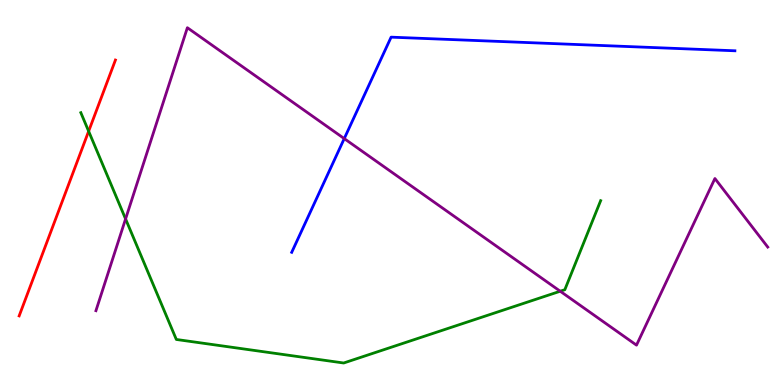[{'lines': ['blue', 'red'], 'intersections': []}, {'lines': ['green', 'red'], 'intersections': [{'x': 1.14, 'y': 6.59}]}, {'lines': ['purple', 'red'], 'intersections': []}, {'lines': ['blue', 'green'], 'intersections': []}, {'lines': ['blue', 'purple'], 'intersections': [{'x': 4.44, 'y': 6.4}]}, {'lines': ['green', 'purple'], 'intersections': [{'x': 1.62, 'y': 4.31}, {'x': 7.23, 'y': 2.44}]}]